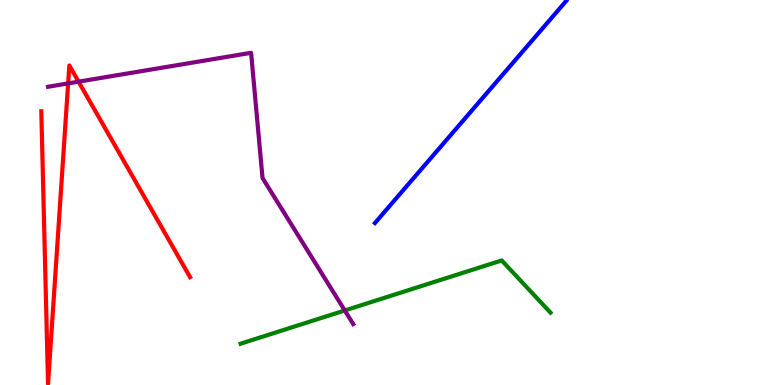[{'lines': ['blue', 'red'], 'intersections': []}, {'lines': ['green', 'red'], 'intersections': []}, {'lines': ['purple', 'red'], 'intersections': [{'x': 0.879, 'y': 7.83}, {'x': 1.01, 'y': 7.88}]}, {'lines': ['blue', 'green'], 'intersections': []}, {'lines': ['blue', 'purple'], 'intersections': []}, {'lines': ['green', 'purple'], 'intersections': [{'x': 4.45, 'y': 1.94}]}]